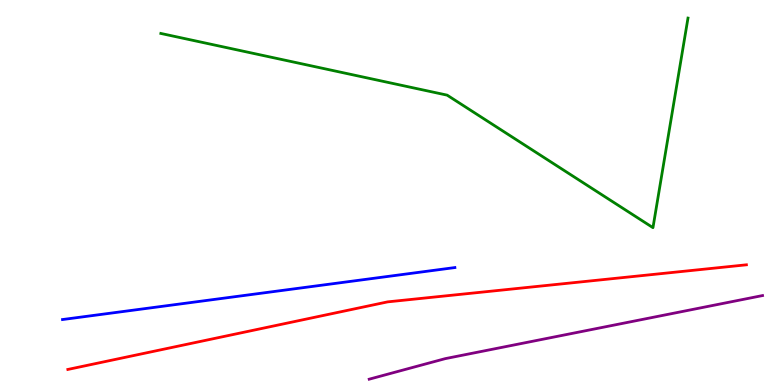[{'lines': ['blue', 'red'], 'intersections': []}, {'lines': ['green', 'red'], 'intersections': []}, {'lines': ['purple', 'red'], 'intersections': []}, {'lines': ['blue', 'green'], 'intersections': []}, {'lines': ['blue', 'purple'], 'intersections': []}, {'lines': ['green', 'purple'], 'intersections': []}]